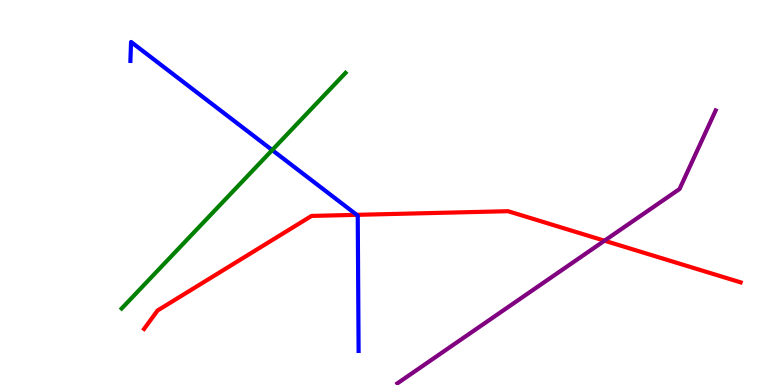[{'lines': ['blue', 'red'], 'intersections': [{'x': 4.6, 'y': 4.42}]}, {'lines': ['green', 'red'], 'intersections': []}, {'lines': ['purple', 'red'], 'intersections': [{'x': 7.8, 'y': 3.75}]}, {'lines': ['blue', 'green'], 'intersections': [{'x': 3.51, 'y': 6.1}]}, {'lines': ['blue', 'purple'], 'intersections': []}, {'lines': ['green', 'purple'], 'intersections': []}]